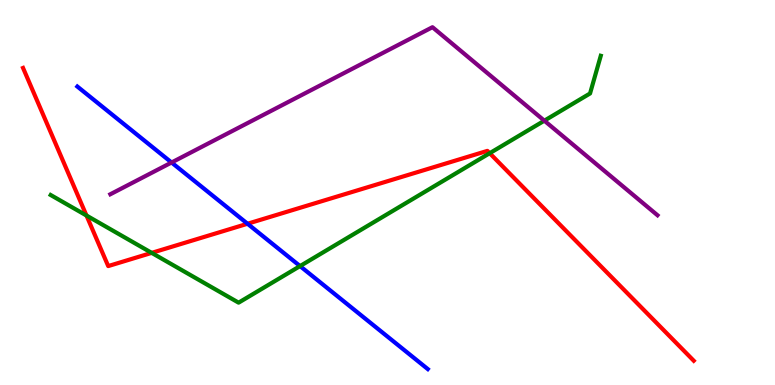[{'lines': ['blue', 'red'], 'intersections': [{'x': 3.19, 'y': 4.19}]}, {'lines': ['green', 'red'], 'intersections': [{'x': 1.12, 'y': 4.4}, {'x': 1.96, 'y': 3.43}, {'x': 6.32, 'y': 6.02}]}, {'lines': ['purple', 'red'], 'intersections': []}, {'lines': ['blue', 'green'], 'intersections': [{'x': 3.87, 'y': 3.09}]}, {'lines': ['blue', 'purple'], 'intersections': [{'x': 2.21, 'y': 5.78}]}, {'lines': ['green', 'purple'], 'intersections': [{'x': 7.02, 'y': 6.87}]}]